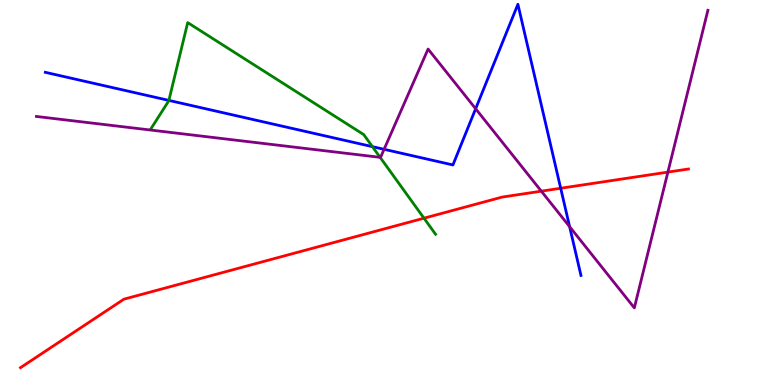[{'lines': ['blue', 'red'], 'intersections': [{'x': 7.23, 'y': 5.11}]}, {'lines': ['green', 'red'], 'intersections': [{'x': 5.47, 'y': 4.33}]}, {'lines': ['purple', 'red'], 'intersections': [{'x': 6.98, 'y': 5.03}, {'x': 8.62, 'y': 5.53}]}, {'lines': ['blue', 'green'], 'intersections': [{'x': 2.18, 'y': 7.39}, {'x': 4.81, 'y': 6.19}]}, {'lines': ['blue', 'purple'], 'intersections': [{'x': 4.96, 'y': 6.12}, {'x': 6.14, 'y': 7.18}, {'x': 7.35, 'y': 4.11}]}, {'lines': ['green', 'purple'], 'intersections': [{'x': 4.9, 'y': 5.91}]}]